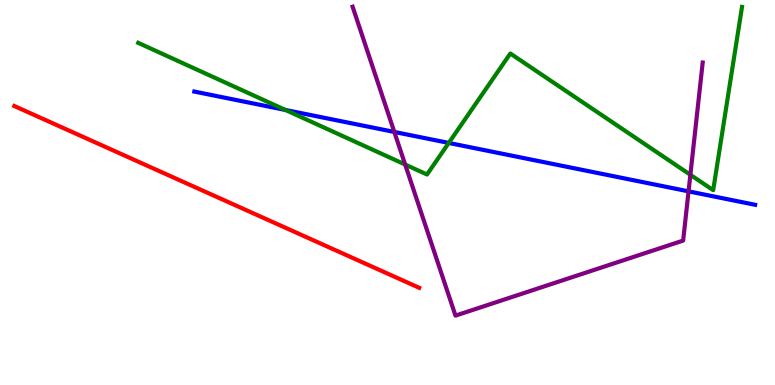[{'lines': ['blue', 'red'], 'intersections': []}, {'lines': ['green', 'red'], 'intersections': []}, {'lines': ['purple', 'red'], 'intersections': []}, {'lines': ['blue', 'green'], 'intersections': [{'x': 3.68, 'y': 7.14}, {'x': 5.79, 'y': 6.29}]}, {'lines': ['blue', 'purple'], 'intersections': [{'x': 5.09, 'y': 6.57}, {'x': 8.88, 'y': 5.03}]}, {'lines': ['green', 'purple'], 'intersections': [{'x': 5.23, 'y': 5.73}, {'x': 8.91, 'y': 5.46}]}]